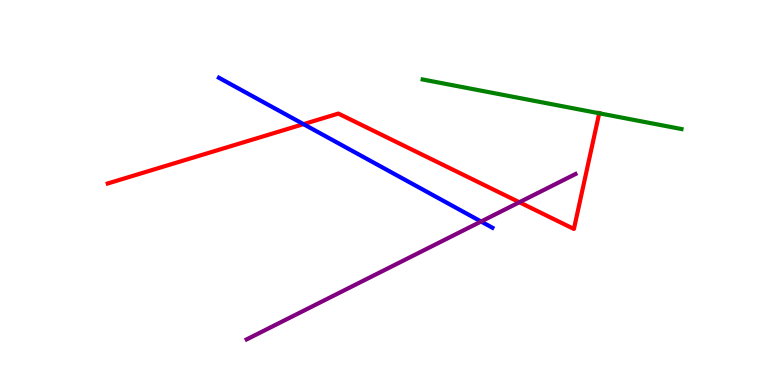[{'lines': ['blue', 'red'], 'intersections': [{'x': 3.92, 'y': 6.78}]}, {'lines': ['green', 'red'], 'intersections': [{'x': 7.73, 'y': 7.06}]}, {'lines': ['purple', 'red'], 'intersections': [{'x': 6.7, 'y': 4.75}]}, {'lines': ['blue', 'green'], 'intersections': []}, {'lines': ['blue', 'purple'], 'intersections': [{'x': 6.21, 'y': 4.25}]}, {'lines': ['green', 'purple'], 'intersections': []}]